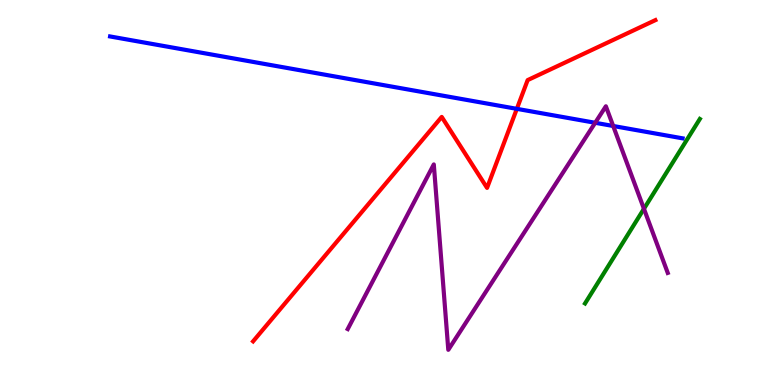[{'lines': ['blue', 'red'], 'intersections': [{'x': 6.67, 'y': 7.17}]}, {'lines': ['green', 'red'], 'intersections': []}, {'lines': ['purple', 'red'], 'intersections': []}, {'lines': ['blue', 'green'], 'intersections': []}, {'lines': ['blue', 'purple'], 'intersections': [{'x': 7.68, 'y': 6.81}, {'x': 7.91, 'y': 6.73}]}, {'lines': ['green', 'purple'], 'intersections': [{'x': 8.31, 'y': 4.58}]}]